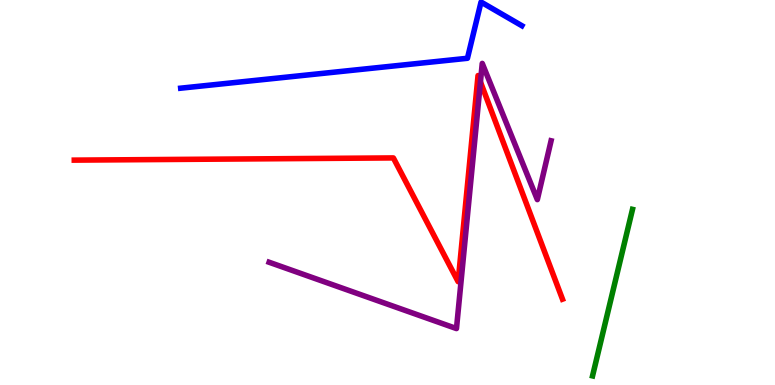[{'lines': ['blue', 'red'], 'intersections': []}, {'lines': ['green', 'red'], 'intersections': []}, {'lines': ['purple', 'red'], 'intersections': [{'x': 6.2, 'y': 7.87}]}, {'lines': ['blue', 'green'], 'intersections': []}, {'lines': ['blue', 'purple'], 'intersections': []}, {'lines': ['green', 'purple'], 'intersections': []}]